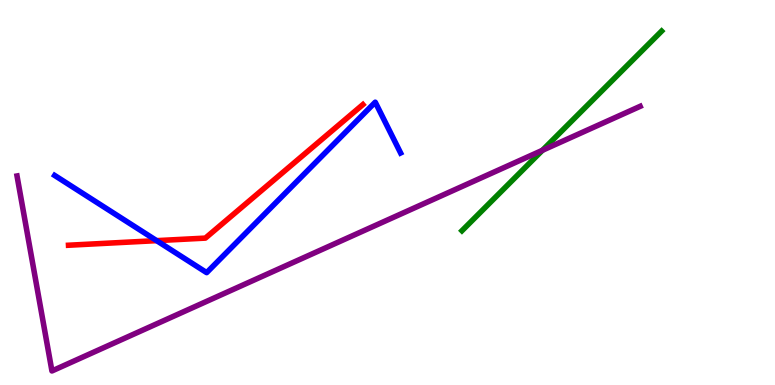[{'lines': ['blue', 'red'], 'intersections': [{'x': 2.02, 'y': 3.75}]}, {'lines': ['green', 'red'], 'intersections': []}, {'lines': ['purple', 'red'], 'intersections': []}, {'lines': ['blue', 'green'], 'intersections': []}, {'lines': ['blue', 'purple'], 'intersections': []}, {'lines': ['green', 'purple'], 'intersections': [{'x': 7.0, 'y': 6.1}]}]